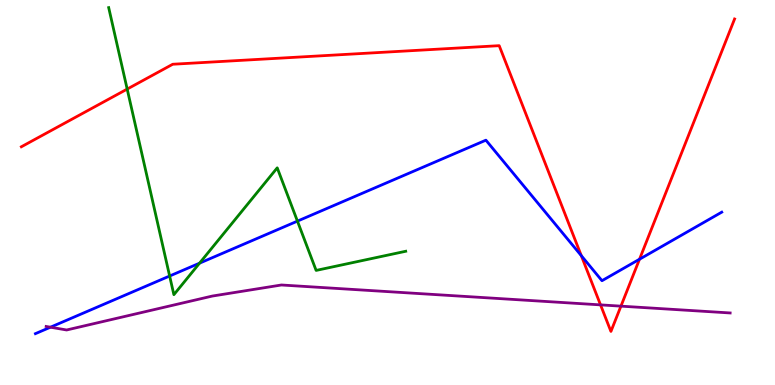[{'lines': ['blue', 'red'], 'intersections': [{'x': 7.5, 'y': 3.36}, {'x': 8.25, 'y': 3.27}]}, {'lines': ['green', 'red'], 'intersections': [{'x': 1.64, 'y': 7.69}]}, {'lines': ['purple', 'red'], 'intersections': [{'x': 7.75, 'y': 2.08}, {'x': 8.01, 'y': 2.05}]}, {'lines': ['blue', 'green'], 'intersections': [{'x': 2.19, 'y': 2.83}, {'x': 2.57, 'y': 3.16}, {'x': 3.84, 'y': 4.26}]}, {'lines': ['blue', 'purple'], 'intersections': [{'x': 0.651, 'y': 1.5}]}, {'lines': ['green', 'purple'], 'intersections': []}]